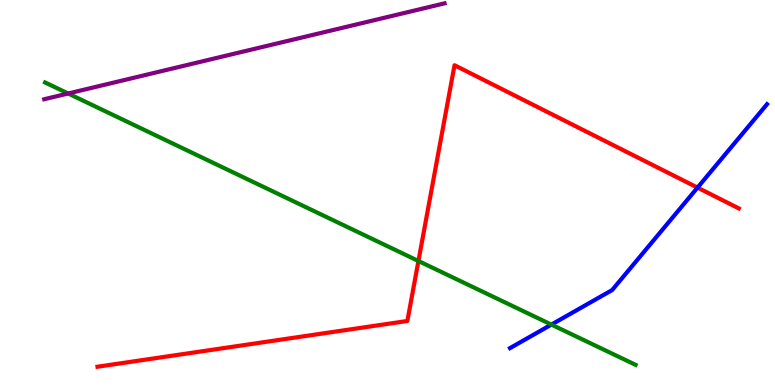[{'lines': ['blue', 'red'], 'intersections': [{'x': 9.0, 'y': 5.13}]}, {'lines': ['green', 'red'], 'intersections': [{'x': 5.4, 'y': 3.22}]}, {'lines': ['purple', 'red'], 'intersections': []}, {'lines': ['blue', 'green'], 'intersections': [{'x': 7.11, 'y': 1.57}]}, {'lines': ['blue', 'purple'], 'intersections': []}, {'lines': ['green', 'purple'], 'intersections': [{'x': 0.879, 'y': 7.57}]}]